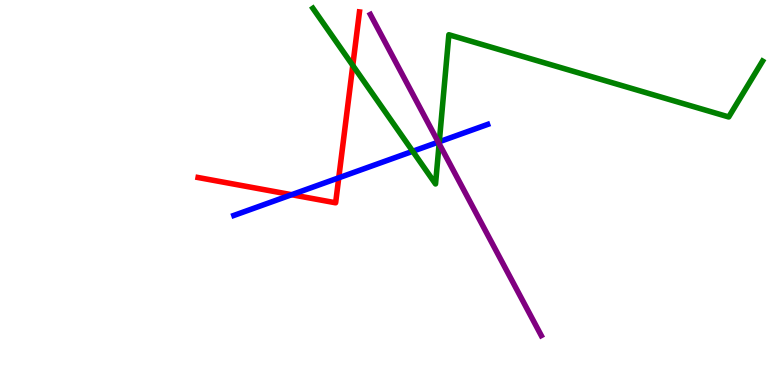[{'lines': ['blue', 'red'], 'intersections': [{'x': 3.76, 'y': 4.94}, {'x': 4.37, 'y': 5.38}]}, {'lines': ['green', 'red'], 'intersections': [{'x': 4.55, 'y': 8.3}]}, {'lines': ['purple', 'red'], 'intersections': []}, {'lines': ['blue', 'green'], 'intersections': [{'x': 5.33, 'y': 6.07}, {'x': 5.67, 'y': 6.32}]}, {'lines': ['blue', 'purple'], 'intersections': [{'x': 5.66, 'y': 6.31}]}, {'lines': ['green', 'purple'], 'intersections': [{'x': 5.67, 'y': 6.27}]}]